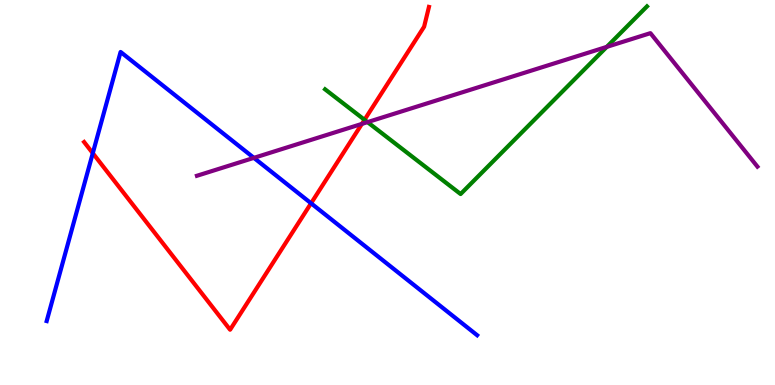[{'lines': ['blue', 'red'], 'intersections': [{'x': 1.2, 'y': 6.02}, {'x': 4.01, 'y': 4.72}]}, {'lines': ['green', 'red'], 'intersections': [{'x': 4.7, 'y': 6.89}]}, {'lines': ['purple', 'red'], 'intersections': [{'x': 4.67, 'y': 6.78}]}, {'lines': ['blue', 'green'], 'intersections': []}, {'lines': ['blue', 'purple'], 'intersections': [{'x': 3.28, 'y': 5.9}]}, {'lines': ['green', 'purple'], 'intersections': [{'x': 4.74, 'y': 6.83}, {'x': 7.83, 'y': 8.78}]}]